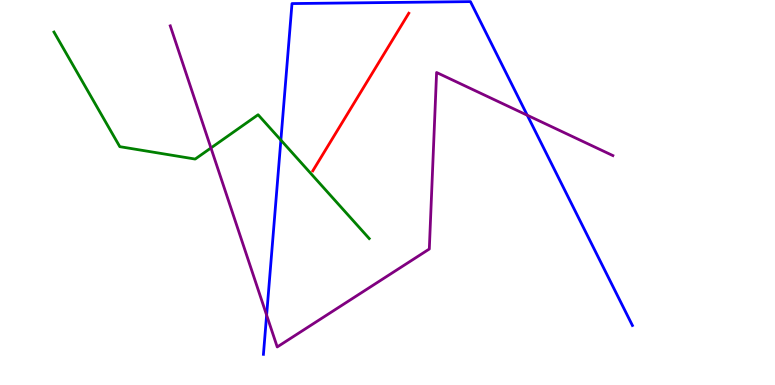[{'lines': ['blue', 'red'], 'intersections': []}, {'lines': ['green', 'red'], 'intersections': []}, {'lines': ['purple', 'red'], 'intersections': []}, {'lines': ['blue', 'green'], 'intersections': [{'x': 3.62, 'y': 6.36}]}, {'lines': ['blue', 'purple'], 'intersections': [{'x': 3.44, 'y': 1.82}, {'x': 6.8, 'y': 7.01}]}, {'lines': ['green', 'purple'], 'intersections': [{'x': 2.72, 'y': 6.16}]}]